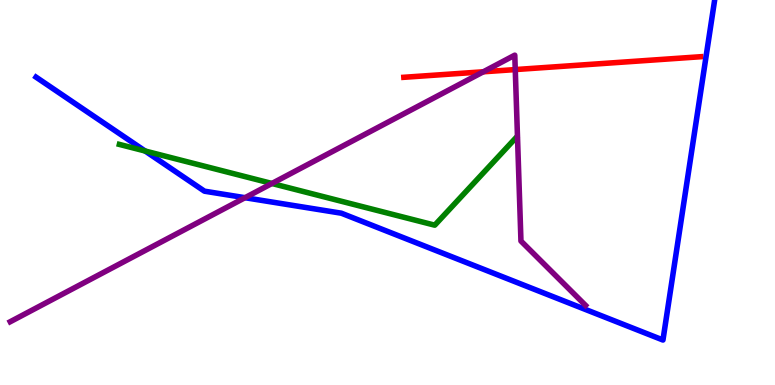[{'lines': ['blue', 'red'], 'intersections': []}, {'lines': ['green', 'red'], 'intersections': []}, {'lines': ['purple', 'red'], 'intersections': [{'x': 6.24, 'y': 8.14}, {'x': 6.65, 'y': 8.19}]}, {'lines': ['blue', 'green'], 'intersections': [{'x': 1.87, 'y': 6.08}]}, {'lines': ['blue', 'purple'], 'intersections': [{'x': 3.16, 'y': 4.86}]}, {'lines': ['green', 'purple'], 'intersections': [{'x': 3.51, 'y': 5.23}]}]